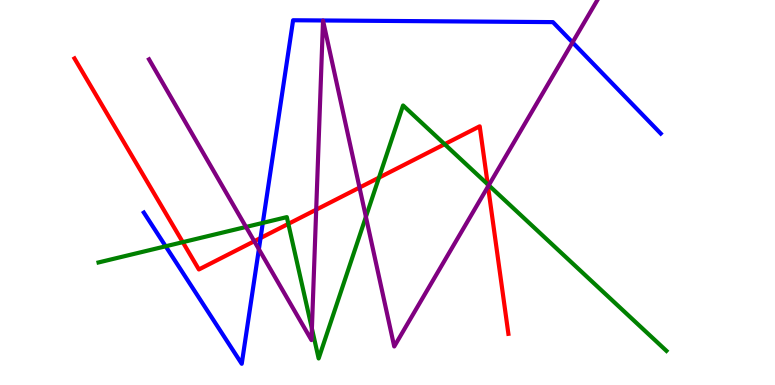[{'lines': ['blue', 'red'], 'intersections': [{'x': 3.36, 'y': 3.82}]}, {'lines': ['green', 'red'], 'intersections': [{'x': 2.36, 'y': 3.71}, {'x': 3.72, 'y': 4.19}, {'x': 4.89, 'y': 5.39}, {'x': 5.74, 'y': 6.25}, {'x': 6.29, 'y': 5.21}]}, {'lines': ['purple', 'red'], 'intersections': [{'x': 3.28, 'y': 3.73}, {'x': 4.08, 'y': 4.55}, {'x': 4.64, 'y': 5.13}, {'x': 6.3, 'y': 5.16}]}, {'lines': ['blue', 'green'], 'intersections': [{'x': 2.14, 'y': 3.6}, {'x': 3.39, 'y': 4.21}]}, {'lines': ['blue', 'purple'], 'intersections': [{'x': 3.34, 'y': 3.53}, {'x': 7.39, 'y': 8.9}]}, {'lines': ['green', 'purple'], 'intersections': [{'x': 3.17, 'y': 4.11}, {'x': 4.02, 'y': 1.47}, {'x': 4.72, 'y': 4.37}, {'x': 6.31, 'y': 5.19}]}]